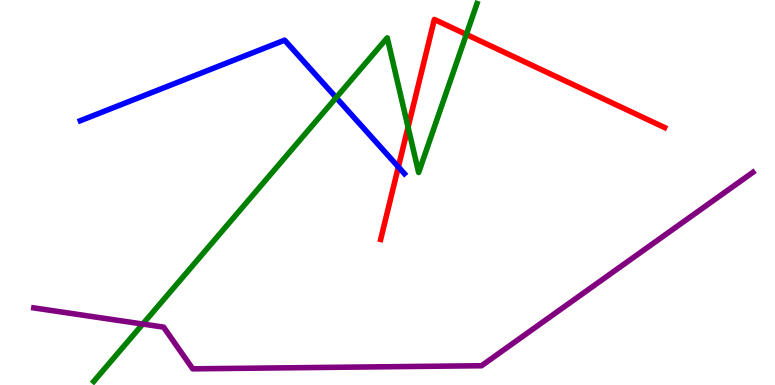[{'lines': ['blue', 'red'], 'intersections': [{'x': 5.14, 'y': 5.66}]}, {'lines': ['green', 'red'], 'intersections': [{'x': 5.27, 'y': 6.7}, {'x': 6.02, 'y': 9.1}]}, {'lines': ['purple', 'red'], 'intersections': []}, {'lines': ['blue', 'green'], 'intersections': [{'x': 4.34, 'y': 7.46}]}, {'lines': ['blue', 'purple'], 'intersections': []}, {'lines': ['green', 'purple'], 'intersections': [{'x': 1.84, 'y': 1.58}]}]